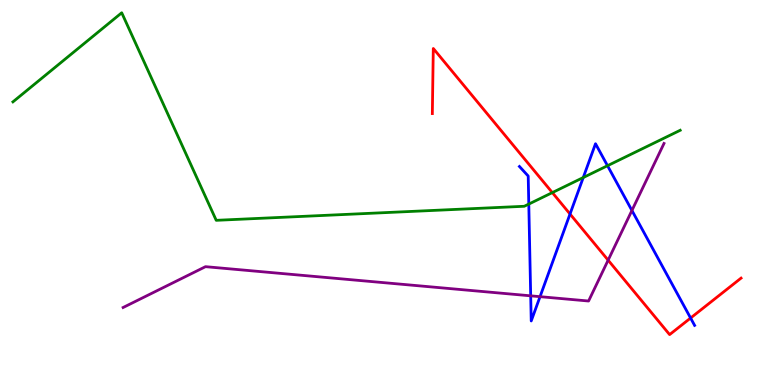[{'lines': ['blue', 'red'], 'intersections': [{'x': 7.36, 'y': 4.44}, {'x': 8.91, 'y': 1.74}]}, {'lines': ['green', 'red'], 'intersections': [{'x': 7.13, 'y': 5.0}]}, {'lines': ['purple', 'red'], 'intersections': [{'x': 7.85, 'y': 3.24}]}, {'lines': ['blue', 'green'], 'intersections': [{'x': 6.82, 'y': 4.7}, {'x': 7.53, 'y': 5.39}, {'x': 7.84, 'y': 5.7}]}, {'lines': ['blue', 'purple'], 'intersections': [{'x': 6.85, 'y': 2.32}, {'x': 6.97, 'y': 2.29}, {'x': 8.15, 'y': 4.53}]}, {'lines': ['green', 'purple'], 'intersections': []}]